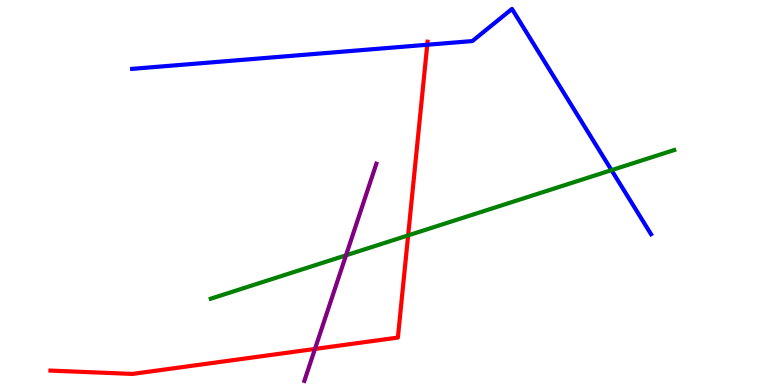[{'lines': ['blue', 'red'], 'intersections': [{'x': 5.51, 'y': 8.84}]}, {'lines': ['green', 'red'], 'intersections': [{'x': 5.27, 'y': 3.89}]}, {'lines': ['purple', 'red'], 'intersections': [{'x': 4.06, 'y': 0.937}]}, {'lines': ['blue', 'green'], 'intersections': [{'x': 7.89, 'y': 5.58}]}, {'lines': ['blue', 'purple'], 'intersections': []}, {'lines': ['green', 'purple'], 'intersections': [{'x': 4.46, 'y': 3.37}]}]